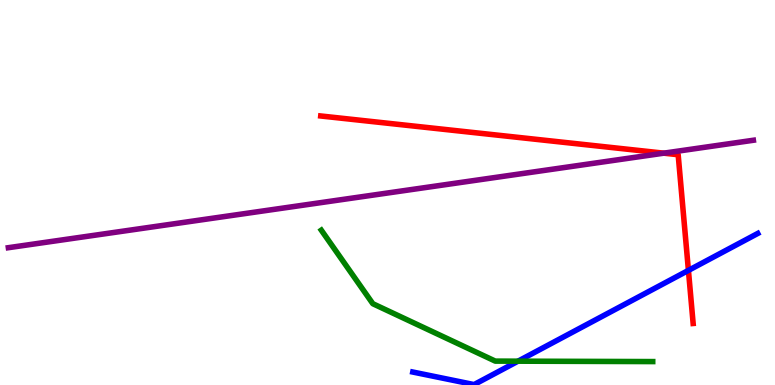[{'lines': ['blue', 'red'], 'intersections': [{'x': 8.88, 'y': 2.98}]}, {'lines': ['green', 'red'], 'intersections': []}, {'lines': ['purple', 'red'], 'intersections': [{'x': 8.57, 'y': 6.02}]}, {'lines': ['blue', 'green'], 'intersections': [{'x': 6.68, 'y': 0.619}]}, {'lines': ['blue', 'purple'], 'intersections': []}, {'lines': ['green', 'purple'], 'intersections': []}]